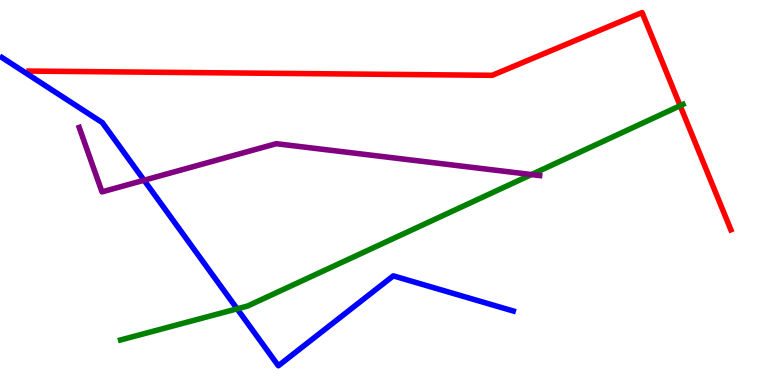[{'lines': ['blue', 'red'], 'intersections': []}, {'lines': ['green', 'red'], 'intersections': [{'x': 8.78, 'y': 7.25}]}, {'lines': ['purple', 'red'], 'intersections': []}, {'lines': ['blue', 'green'], 'intersections': [{'x': 3.06, 'y': 1.98}]}, {'lines': ['blue', 'purple'], 'intersections': [{'x': 1.86, 'y': 5.32}]}, {'lines': ['green', 'purple'], 'intersections': [{'x': 6.86, 'y': 5.47}]}]